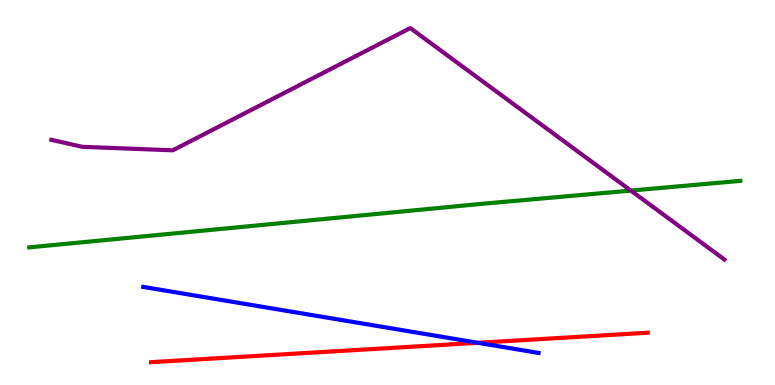[{'lines': ['blue', 'red'], 'intersections': [{'x': 6.17, 'y': 1.1}]}, {'lines': ['green', 'red'], 'intersections': []}, {'lines': ['purple', 'red'], 'intersections': []}, {'lines': ['blue', 'green'], 'intersections': []}, {'lines': ['blue', 'purple'], 'intersections': []}, {'lines': ['green', 'purple'], 'intersections': [{'x': 8.14, 'y': 5.05}]}]